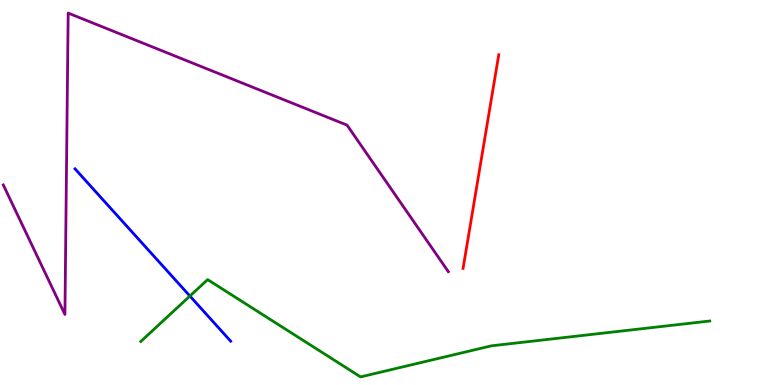[{'lines': ['blue', 'red'], 'intersections': []}, {'lines': ['green', 'red'], 'intersections': []}, {'lines': ['purple', 'red'], 'intersections': []}, {'lines': ['blue', 'green'], 'intersections': [{'x': 2.45, 'y': 2.31}]}, {'lines': ['blue', 'purple'], 'intersections': []}, {'lines': ['green', 'purple'], 'intersections': []}]